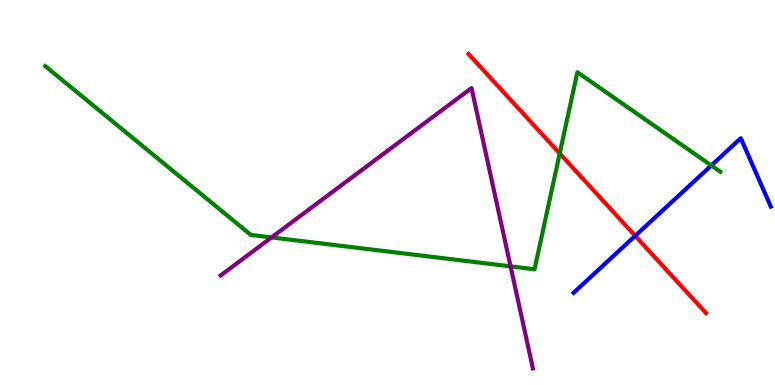[{'lines': ['blue', 'red'], 'intersections': [{'x': 8.2, 'y': 3.87}]}, {'lines': ['green', 'red'], 'intersections': [{'x': 7.22, 'y': 6.02}]}, {'lines': ['purple', 'red'], 'intersections': []}, {'lines': ['blue', 'green'], 'intersections': [{'x': 9.18, 'y': 5.7}]}, {'lines': ['blue', 'purple'], 'intersections': []}, {'lines': ['green', 'purple'], 'intersections': [{'x': 3.5, 'y': 3.83}, {'x': 6.59, 'y': 3.08}]}]